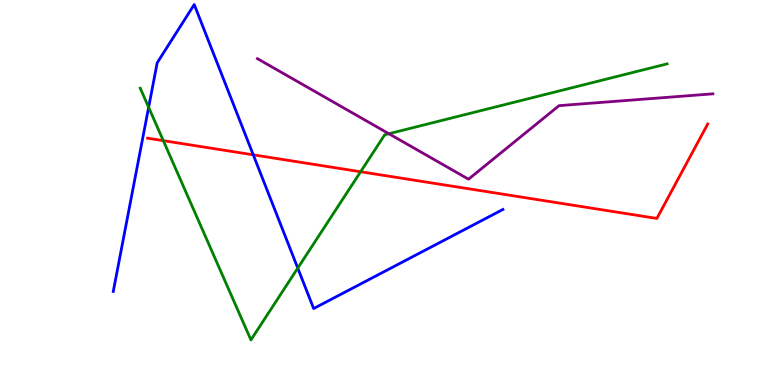[{'lines': ['blue', 'red'], 'intersections': [{'x': 3.27, 'y': 5.98}]}, {'lines': ['green', 'red'], 'intersections': [{'x': 2.11, 'y': 6.35}, {'x': 4.65, 'y': 5.54}]}, {'lines': ['purple', 'red'], 'intersections': []}, {'lines': ['blue', 'green'], 'intersections': [{'x': 1.92, 'y': 7.21}, {'x': 3.84, 'y': 3.04}]}, {'lines': ['blue', 'purple'], 'intersections': []}, {'lines': ['green', 'purple'], 'intersections': [{'x': 5.02, 'y': 6.53}]}]